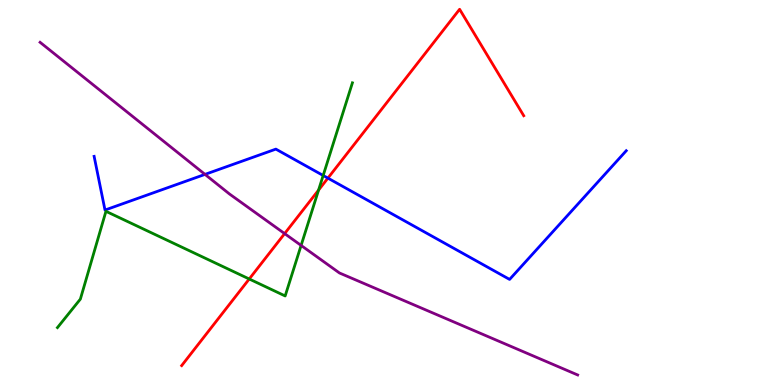[{'lines': ['blue', 'red'], 'intersections': [{'x': 4.23, 'y': 5.37}]}, {'lines': ['green', 'red'], 'intersections': [{'x': 3.22, 'y': 2.75}, {'x': 4.11, 'y': 5.06}]}, {'lines': ['purple', 'red'], 'intersections': [{'x': 3.67, 'y': 3.93}]}, {'lines': ['blue', 'green'], 'intersections': [{'x': 4.17, 'y': 5.44}]}, {'lines': ['blue', 'purple'], 'intersections': [{'x': 2.65, 'y': 5.47}]}, {'lines': ['green', 'purple'], 'intersections': [{'x': 3.89, 'y': 3.63}]}]